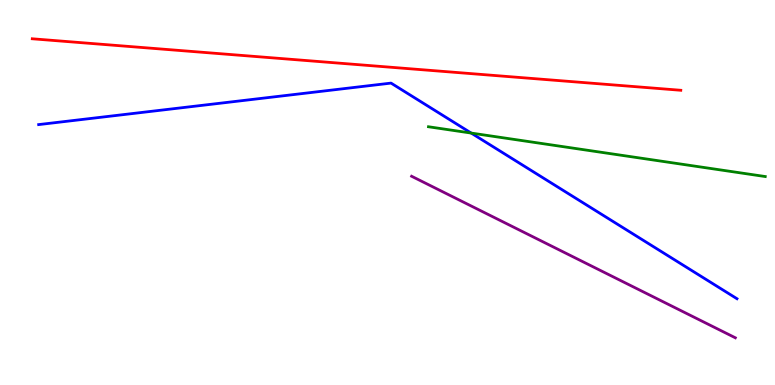[{'lines': ['blue', 'red'], 'intersections': []}, {'lines': ['green', 'red'], 'intersections': []}, {'lines': ['purple', 'red'], 'intersections': []}, {'lines': ['blue', 'green'], 'intersections': [{'x': 6.08, 'y': 6.54}]}, {'lines': ['blue', 'purple'], 'intersections': []}, {'lines': ['green', 'purple'], 'intersections': []}]